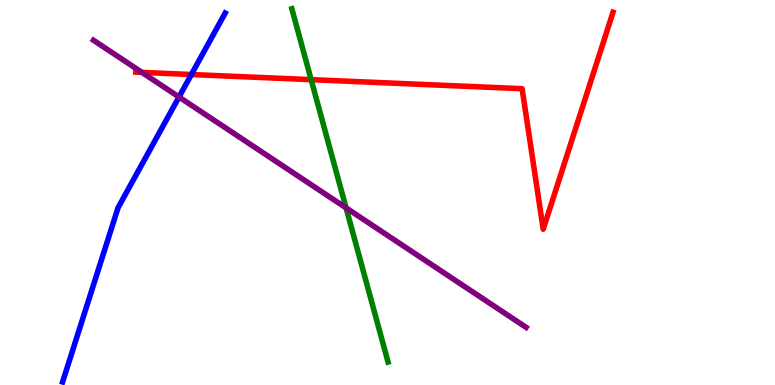[{'lines': ['blue', 'red'], 'intersections': [{'x': 2.47, 'y': 8.06}]}, {'lines': ['green', 'red'], 'intersections': [{'x': 4.01, 'y': 7.93}]}, {'lines': ['purple', 'red'], 'intersections': [{'x': 1.83, 'y': 8.12}]}, {'lines': ['blue', 'green'], 'intersections': []}, {'lines': ['blue', 'purple'], 'intersections': [{'x': 2.31, 'y': 7.48}]}, {'lines': ['green', 'purple'], 'intersections': [{'x': 4.47, 'y': 4.6}]}]